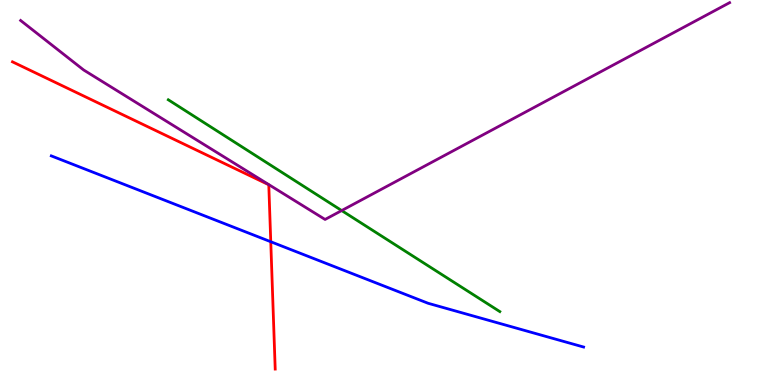[{'lines': ['blue', 'red'], 'intersections': [{'x': 3.49, 'y': 3.72}]}, {'lines': ['green', 'red'], 'intersections': []}, {'lines': ['purple', 'red'], 'intersections': []}, {'lines': ['blue', 'green'], 'intersections': []}, {'lines': ['blue', 'purple'], 'intersections': []}, {'lines': ['green', 'purple'], 'intersections': [{'x': 4.41, 'y': 4.53}]}]